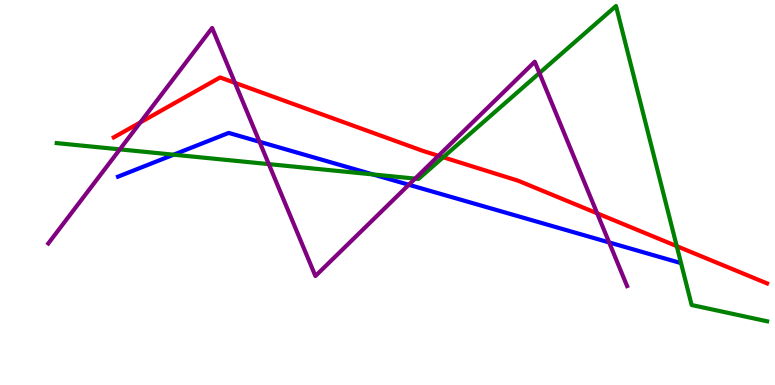[{'lines': ['blue', 'red'], 'intersections': []}, {'lines': ['green', 'red'], 'intersections': [{'x': 5.72, 'y': 5.92}, {'x': 8.73, 'y': 3.61}]}, {'lines': ['purple', 'red'], 'intersections': [{'x': 1.81, 'y': 6.82}, {'x': 3.03, 'y': 7.85}, {'x': 5.66, 'y': 5.95}, {'x': 7.71, 'y': 4.46}]}, {'lines': ['blue', 'green'], 'intersections': [{'x': 2.24, 'y': 5.98}, {'x': 4.81, 'y': 5.47}]}, {'lines': ['blue', 'purple'], 'intersections': [{'x': 3.35, 'y': 6.32}, {'x': 5.28, 'y': 5.2}, {'x': 7.86, 'y': 3.7}]}, {'lines': ['green', 'purple'], 'intersections': [{'x': 1.55, 'y': 6.12}, {'x': 3.47, 'y': 5.74}, {'x': 5.36, 'y': 5.36}, {'x': 6.96, 'y': 8.1}]}]